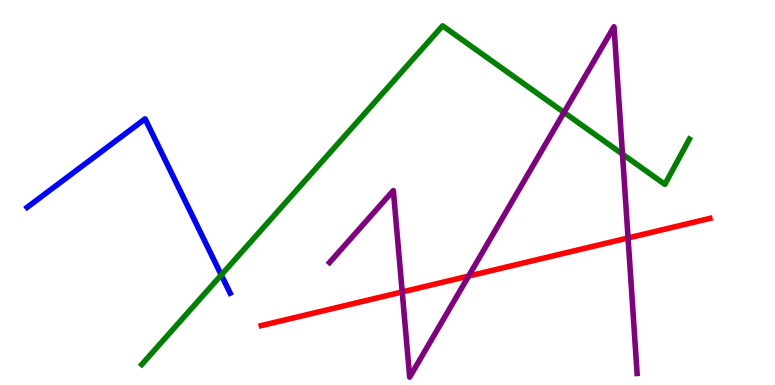[{'lines': ['blue', 'red'], 'intersections': []}, {'lines': ['green', 'red'], 'intersections': []}, {'lines': ['purple', 'red'], 'intersections': [{'x': 5.19, 'y': 2.42}, {'x': 6.05, 'y': 2.83}, {'x': 8.1, 'y': 3.82}]}, {'lines': ['blue', 'green'], 'intersections': [{'x': 2.86, 'y': 2.86}]}, {'lines': ['blue', 'purple'], 'intersections': []}, {'lines': ['green', 'purple'], 'intersections': [{'x': 7.28, 'y': 7.08}, {'x': 8.03, 'y': 6.0}]}]